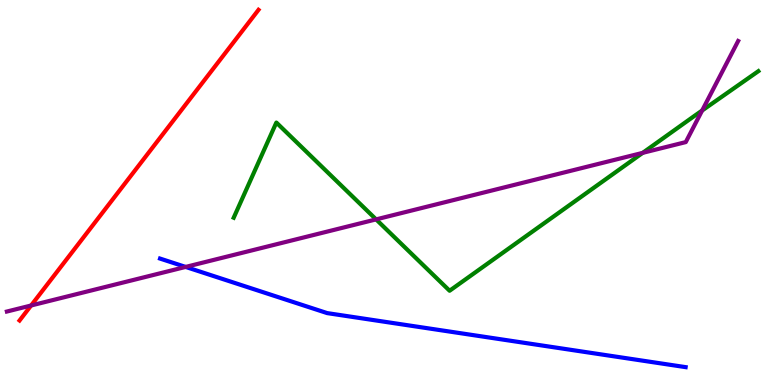[{'lines': ['blue', 'red'], 'intersections': []}, {'lines': ['green', 'red'], 'intersections': []}, {'lines': ['purple', 'red'], 'intersections': [{'x': 0.401, 'y': 2.07}]}, {'lines': ['blue', 'green'], 'intersections': []}, {'lines': ['blue', 'purple'], 'intersections': [{'x': 2.4, 'y': 3.07}]}, {'lines': ['green', 'purple'], 'intersections': [{'x': 4.85, 'y': 4.3}, {'x': 8.29, 'y': 6.03}, {'x': 9.06, 'y': 7.13}]}]